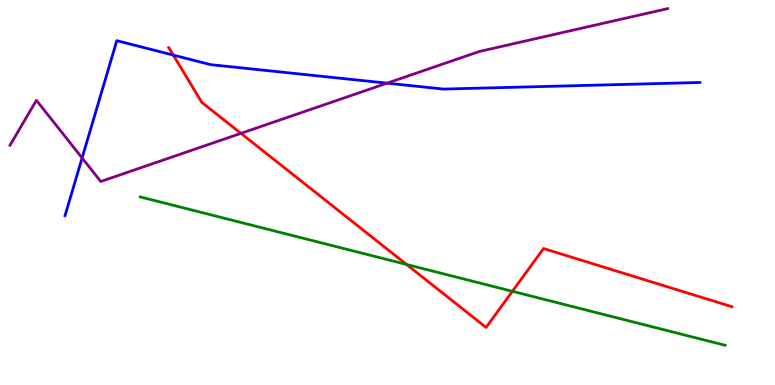[{'lines': ['blue', 'red'], 'intersections': [{'x': 2.24, 'y': 8.57}]}, {'lines': ['green', 'red'], 'intersections': [{'x': 5.25, 'y': 3.13}, {'x': 6.61, 'y': 2.43}]}, {'lines': ['purple', 'red'], 'intersections': [{'x': 3.11, 'y': 6.54}]}, {'lines': ['blue', 'green'], 'intersections': []}, {'lines': ['blue', 'purple'], 'intersections': [{'x': 1.06, 'y': 5.9}, {'x': 5.0, 'y': 7.84}]}, {'lines': ['green', 'purple'], 'intersections': []}]